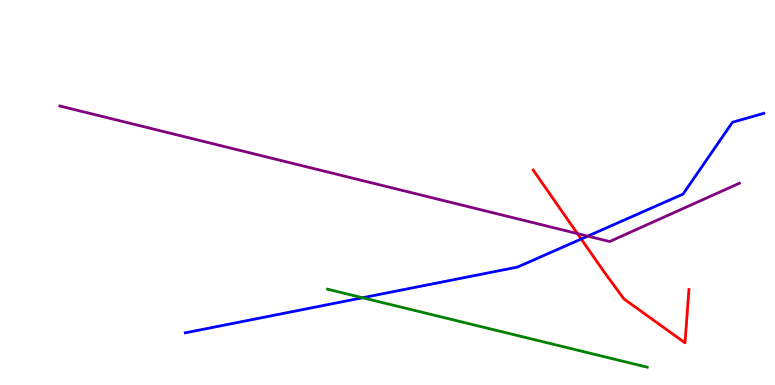[{'lines': ['blue', 'red'], 'intersections': [{'x': 7.5, 'y': 3.79}]}, {'lines': ['green', 'red'], 'intersections': []}, {'lines': ['purple', 'red'], 'intersections': [{'x': 7.45, 'y': 3.93}]}, {'lines': ['blue', 'green'], 'intersections': [{'x': 4.68, 'y': 2.27}]}, {'lines': ['blue', 'purple'], 'intersections': [{'x': 7.58, 'y': 3.87}]}, {'lines': ['green', 'purple'], 'intersections': []}]